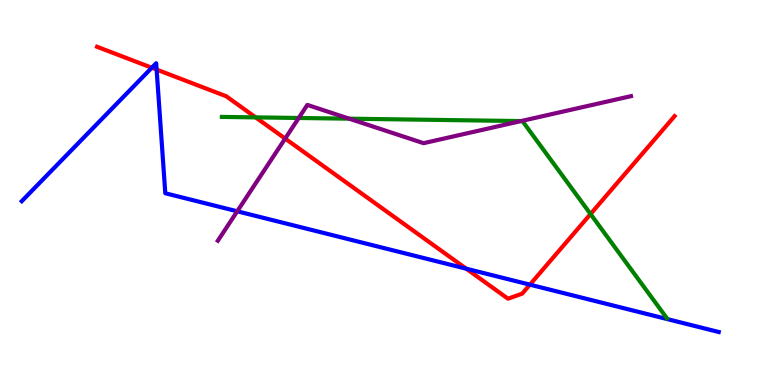[{'lines': ['blue', 'red'], 'intersections': [{'x': 1.96, 'y': 8.24}, {'x': 2.02, 'y': 8.19}, {'x': 6.02, 'y': 3.02}, {'x': 6.84, 'y': 2.61}]}, {'lines': ['green', 'red'], 'intersections': [{'x': 3.3, 'y': 6.95}, {'x': 7.62, 'y': 4.44}]}, {'lines': ['purple', 'red'], 'intersections': [{'x': 3.68, 'y': 6.4}]}, {'lines': ['blue', 'green'], 'intersections': []}, {'lines': ['blue', 'purple'], 'intersections': [{'x': 3.06, 'y': 4.51}]}, {'lines': ['green', 'purple'], 'intersections': [{'x': 3.85, 'y': 6.94}, {'x': 4.51, 'y': 6.92}, {'x': 6.72, 'y': 6.86}]}]